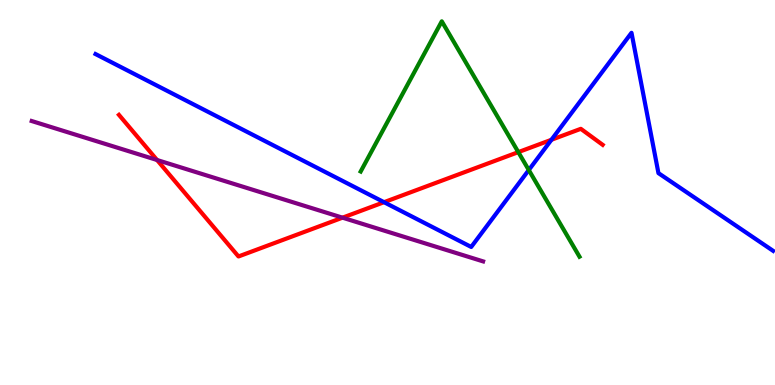[{'lines': ['blue', 'red'], 'intersections': [{'x': 4.96, 'y': 4.75}, {'x': 7.12, 'y': 6.37}]}, {'lines': ['green', 'red'], 'intersections': [{'x': 6.69, 'y': 6.05}]}, {'lines': ['purple', 'red'], 'intersections': [{'x': 2.03, 'y': 5.84}, {'x': 4.42, 'y': 4.35}]}, {'lines': ['blue', 'green'], 'intersections': [{'x': 6.82, 'y': 5.58}]}, {'lines': ['blue', 'purple'], 'intersections': []}, {'lines': ['green', 'purple'], 'intersections': []}]